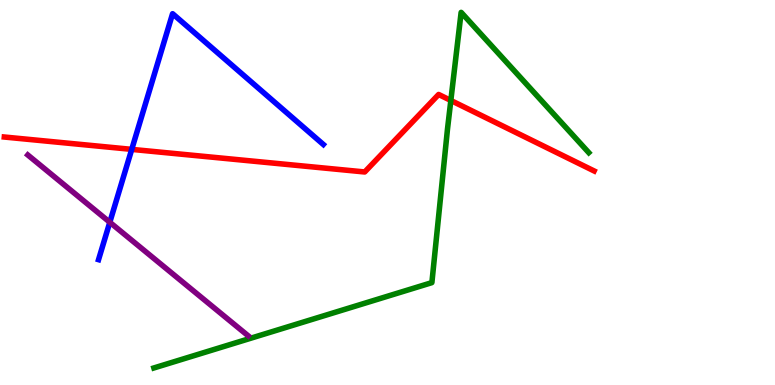[{'lines': ['blue', 'red'], 'intersections': [{'x': 1.7, 'y': 6.12}]}, {'lines': ['green', 'red'], 'intersections': [{'x': 5.82, 'y': 7.39}]}, {'lines': ['purple', 'red'], 'intersections': []}, {'lines': ['blue', 'green'], 'intersections': []}, {'lines': ['blue', 'purple'], 'intersections': [{'x': 1.42, 'y': 4.23}]}, {'lines': ['green', 'purple'], 'intersections': []}]